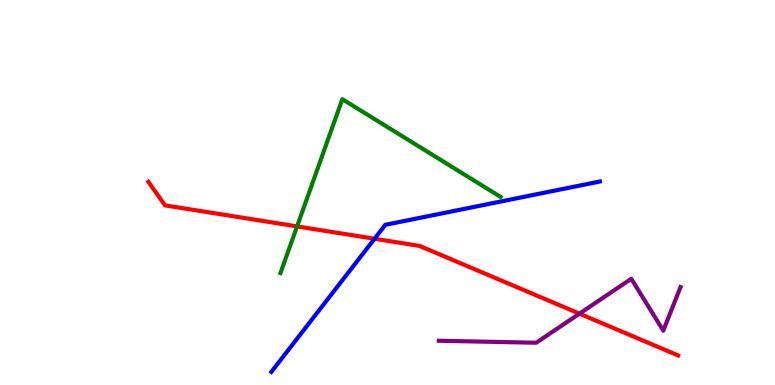[{'lines': ['blue', 'red'], 'intersections': [{'x': 4.83, 'y': 3.8}]}, {'lines': ['green', 'red'], 'intersections': [{'x': 3.83, 'y': 4.12}]}, {'lines': ['purple', 'red'], 'intersections': [{'x': 7.48, 'y': 1.85}]}, {'lines': ['blue', 'green'], 'intersections': []}, {'lines': ['blue', 'purple'], 'intersections': []}, {'lines': ['green', 'purple'], 'intersections': []}]